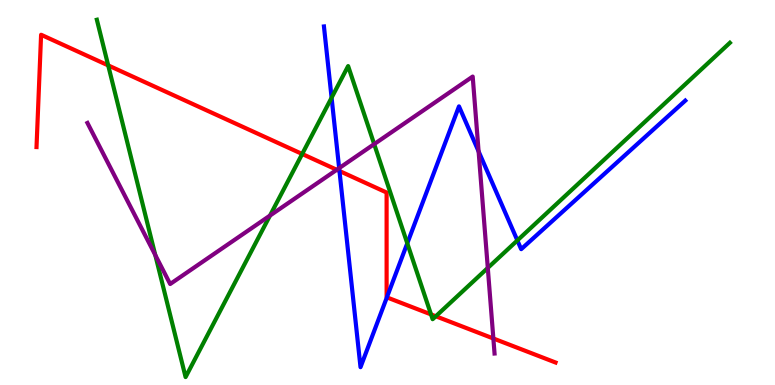[{'lines': ['blue', 'red'], 'intersections': [{'x': 4.38, 'y': 5.56}, {'x': 4.99, 'y': 2.28}]}, {'lines': ['green', 'red'], 'intersections': [{'x': 1.4, 'y': 8.3}, {'x': 3.9, 'y': 6.0}, {'x': 5.56, 'y': 1.83}, {'x': 5.62, 'y': 1.79}]}, {'lines': ['purple', 'red'], 'intersections': [{'x': 4.35, 'y': 5.59}, {'x': 6.37, 'y': 1.21}]}, {'lines': ['blue', 'green'], 'intersections': [{'x': 4.28, 'y': 7.46}, {'x': 5.26, 'y': 3.68}, {'x': 6.68, 'y': 3.76}]}, {'lines': ['blue', 'purple'], 'intersections': [{'x': 4.38, 'y': 5.63}, {'x': 6.18, 'y': 6.07}]}, {'lines': ['green', 'purple'], 'intersections': [{'x': 2.0, 'y': 3.38}, {'x': 3.48, 'y': 4.4}, {'x': 4.83, 'y': 6.26}, {'x': 6.29, 'y': 3.04}]}]